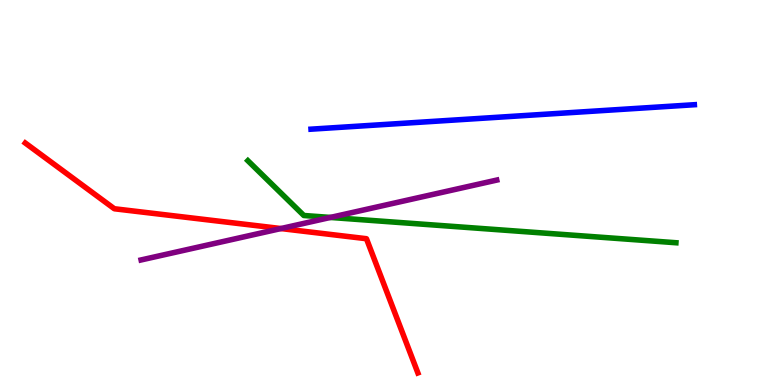[{'lines': ['blue', 'red'], 'intersections': []}, {'lines': ['green', 'red'], 'intersections': []}, {'lines': ['purple', 'red'], 'intersections': [{'x': 3.62, 'y': 4.06}]}, {'lines': ['blue', 'green'], 'intersections': []}, {'lines': ['blue', 'purple'], 'intersections': []}, {'lines': ['green', 'purple'], 'intersections': [{'x': 4.26, 'y': 4.35}]}]